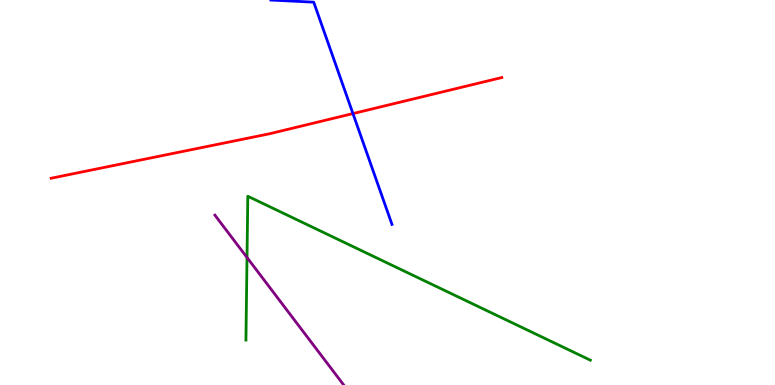[{'lines': ['blue', 'red'], 'intersections': [{'x': 4.55, 'y': 7.05}]}, {'lines': ['green', 'red'], 'intersections': []}, {'lines': ['purple', 'red'], 'intersections': []}, {'lines': ['blue', 'green'], 'intersections': []}, {'lines': ['blue', 'purple'], 'intersections': []}, {'lines': ['green', 'purple'], 'intersections': [{'x': 3.19, 'y': 3.31}]}]